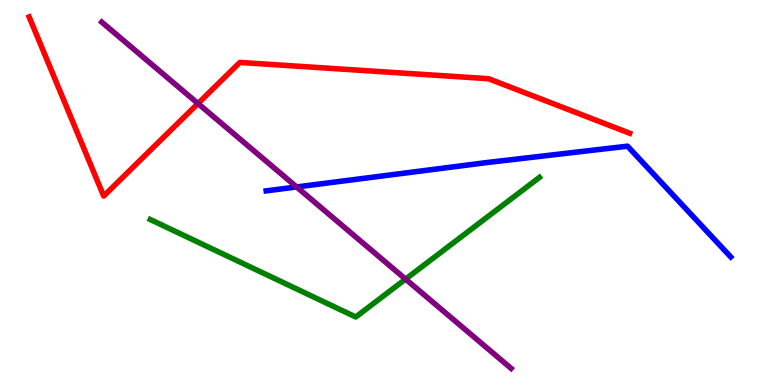[{'lines': ['blue', 'red'], 'intersections': []}, {'lines': ['green', 'red'], 'intersections': []}, {'lines': ['purple', 'red'], 'intersections': [{'x': 2.55, 'y': 7.31}]}, {'lines': ['blue', 'green'], 'intersections': []}, {'lines': ['blue', 'purple'], 'intersections': [{'x': 3.83, 'y': 5.14}]}, {'lines': ['green', 'purple'], 'intersections': [{'x': 5.23, 'y': 2.75}]}]